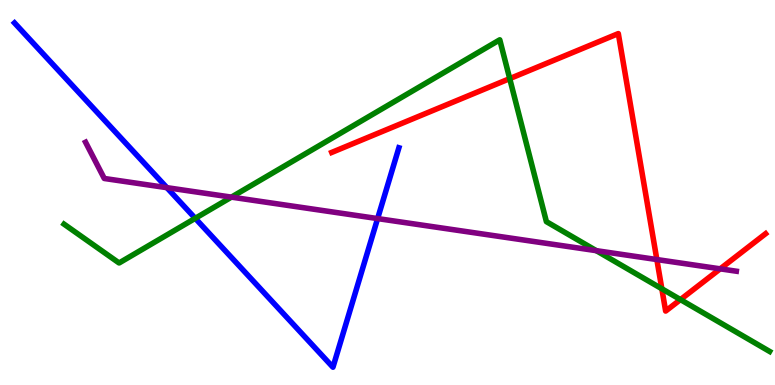[{'lines': ['blue', 'red'], 'intersections': []}, {'lines': ['green', 'red'], 'intersections': [{'x': 6.58, 'y': 7.96}, {'x': 8.54, 'y': 2.5}, {'x': 8.78, 'y': 2.22}]}, {'lines': ['purple', 'red'], 'intersections': [{'x': 8.48, 'y': 3.26}, {'x': 9.29, 'y': 3.02}]}, {'lines': ['blue', 'green'], 'intersections': [{'x': 2.52, 'y': 4.33}]}, {'lines': ['blue', 'purple'], 'intersections': [{'x': 2.15, 'y': 5.13}, {'x': 4.87, 'y': 4.32}]}, {'lines': ['green', 'purple'], 'intersections': [{'x': 2.99, 'y': 4.88}, {'x': 7.69, 'y': 3.49}]}]